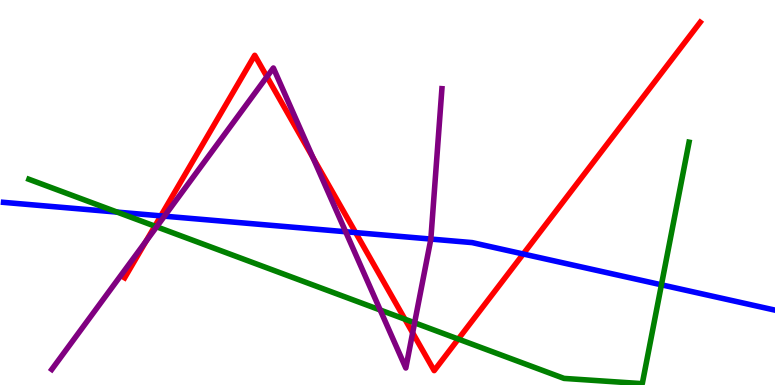[{'lines': ['blue', 'red'], 'intersections': [{'x': 2.08, 'y': 4.39}, {'x': 4.59, 'y': 3.96}, {'x': 6.75, 'y': 3.4}]}, {'lines': ['green', 'red'], 'intersections': [{'x': 2.0, 'y': 4.13}, {'x': 5.22, 'y': 1.71}, {'x': 5.91, 'y': 1.19}]}, {'lines': ['purple', 'red'], 'intersections': [{'x': 1.88, 'y': 3.74}, {'x': 3.44, 'y': 8.01}, {'x': 4.04, 'y': 5.91}, {'x': 5.32, 'y': 1.36}]}, {'lines': ['blue', 'green'], 'intersections': [{'x': 1.51, 'y': 4.49}, {'x': 8.53, 'y': 2.6}]}, {'lines': ['blue', 'purple'], 'intersections': [{'x': 2.12, 'y': 4.39}, {'x': 4.46, 'y': 3.98}, {'x': 5.56, 'y': 3.79}]}, {'lines': ['green', 'purple'], 'intersections': [{'x': 2.02, 'y': 4.11}, {'x': 4.91, 'y': 1.95}, {'x': 5.35, 'y': 1.62}]}]